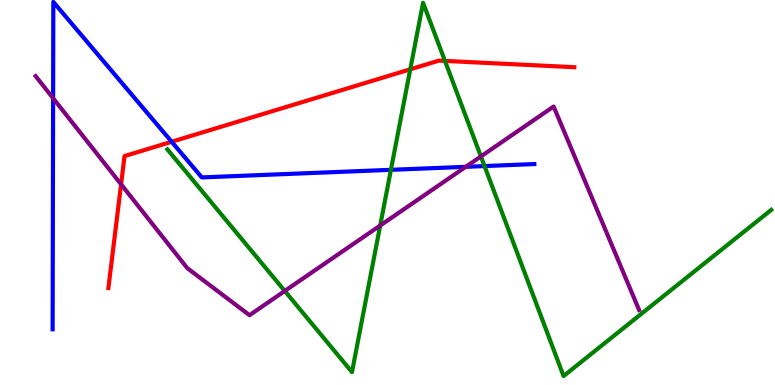[{'lines': ['blue', 'red'], 'intersections': [{'x': 2.21, 'y': 6.32}]}, {'lines': ['green', 'red'], 'intersections': [{'x': 5.29, 'y': 8.2}, {'x': 5.74, 'y': 8.42}]}, {'lines': ['purple', 'red'], 'intersections': [{'x': 1.56, 'y': 5.21}]}, {'lines': ['blue', 'green'], 'intersections': [{'x': 5.04, 'y': 5.59}, {'x': 6.25, 'y': 5.69}]}, {'lines': ['blue', 'purple'], 'intersections': [{'x': 0.685, 'y': 7.45}, {'x': 6.01, 'y': 5.67}]}, {'lines': ['green', 'purple'], 'intersections': [{'x': 3.67, 'y': 2.44}, {'x': 4.91, 'y': 4.14}, {'x': 6.21, 'y': 5.94}]}]